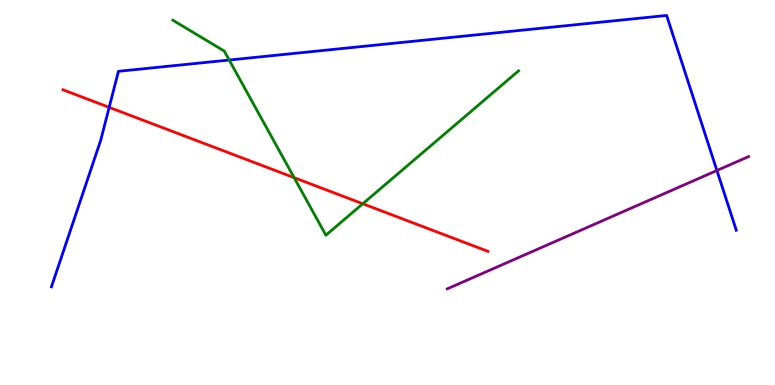[{'lines': ['blue', 'red'], 'intersections': [{'x': 1.41, 'y': 7.21}]}, {'lines': ['green', 'red'], 'intersections': [{'x': 3.8, 'y': 5.39}, {'x': 4.68, 'y': 4.71}]}, {'lines': ['purple', 'red'], 'intersections': []}, {'lines': ['blue', 'green'], 'intersections': [{'x': 2.96, 'y': 8.44}]}, {'lines': ['blue', 'purple'], 'intersections': [{'x': 9.25, 'y': 5.57}]}, {'lines': ['green', 'purple'], 'intersections': []}]